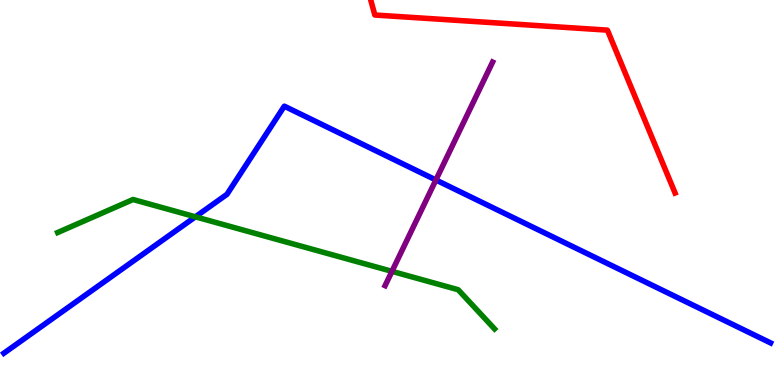[{'lines': ['blue', 'red'], 'intersections': []}, {'lines': ['green', 'red'], 'intersections': []}, {'lines': ['purple', 'red'], 'intersections': []}, {'lines': ['blue', 'green'], 'intersections': [{'x': 2.52, 'y': 4.37}]}, {'lines': ['blue', 'purple'], 'intersections': [{'x': 5.62, 'y': 5.33}]}, {'lines': ['green', 'purple'], 'intersections': [{'x': 5.06, 'y': 2.95}]}]